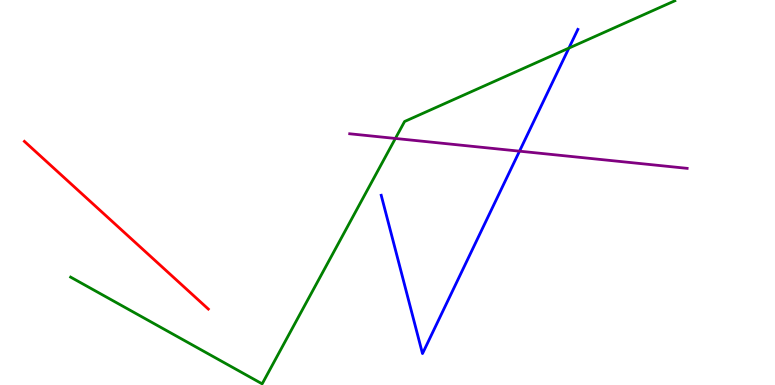[{'lines': ['blue', 'red'], 'intersections': []}, {'lines': ['green', 'red'], 'intersections': []}, {'lines': ['purple', 'red'], 'intersections': []}, {'lines': ['blue', 'green'], 'intersections': [{'x': 7.34, 'y': 8.75}]}, {'lines': ['blue', 'purple'], 'intersections': [{'x': 6.7, 'y': 6.07}]}, {'lines': ['green', 'purple'], 'intersections': [{'x': 5.1, 'y': 6.4}]}]